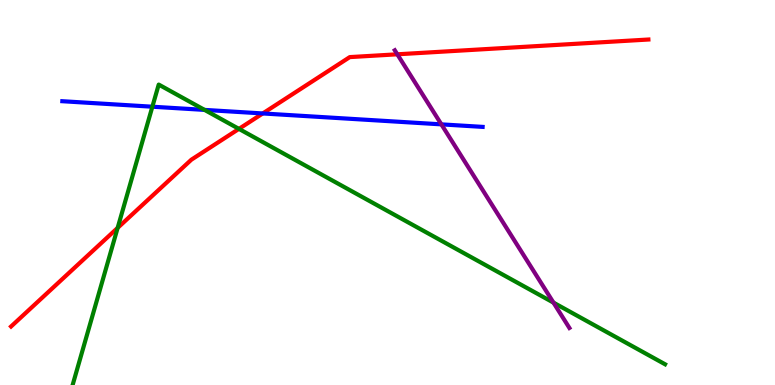[{'lines': ['blue', 'red'], 'intersections': [{'x': 3.39, 'y': 7.05}]}, {'lines': ['green', 'red'], 'intersections': [{'x': 1.52, 'y': 4.08}, {'x': 3.08, 'y': 6.65}]}, {'lines': ['purple', 'red'], 'intersections': [{'x': 5.13, 'y': 8.59}]}, {'lines': ['blue', 'green'], 'intersections': [{'x': 1.97, 'y': 7.23}, {'x': 2.64, 'y': 7.15}]}, {'lines': ['blue', 'purple'], 'intersections': [{'x': 5.7, 'y': 6.77}]}, {'lines': ['green', 'purple'], 'intersections': [{'x': 7.14, 'y': 2.14}]}]